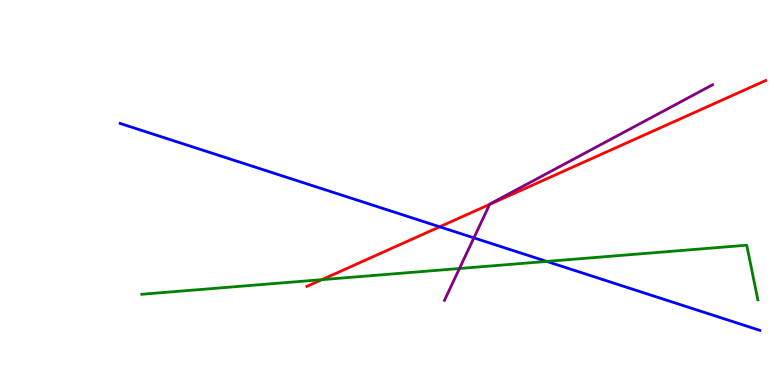[{'lines': ['blue', 'red'], 'intersections': [{'x': 5.67, 'y': 4.11}]}, {'lines': ['green', 'red'], 'intersections': [{'x': 4.15, 'y': 2.74}]}, {'lines': ['purple', 'red'], 'intersections': [{'x': 6.32, 'y': 4.69}]}, {'lines': ['blue', 'green'], 'intersections': [{'x': 7.05, 'y': 3.21}]}, {'lines': ['blue', 'purple'], 'intersections': [{'x': 6.11, 'y': 3.82}]}, {'lines': ['green', 'purple'], 'intersections': [{'x': 5.93, 'y': 3.03}]}]